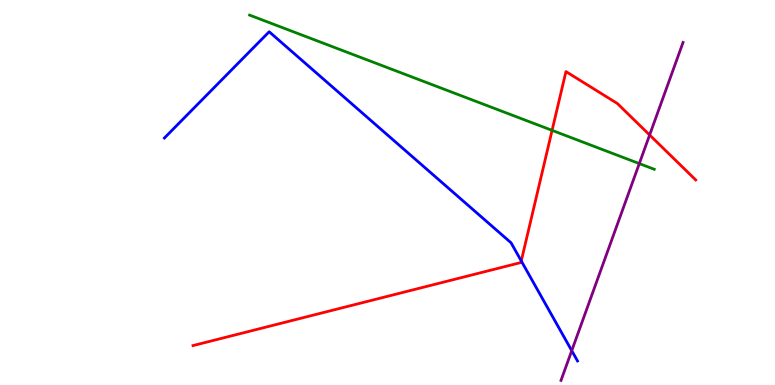[{'lines': ['blue', 'red'], 'intersections': [{'x': 6.73, 'y': 3.22}]}, {'lines': ['green', 'red'], 'intersections': [{'x': 7.12, 'y': 6.61}]}, {'lines': ['purple', 'red'], 'intersections': [{'x': 8.38, 'y': 6.49}]}, {'lines': ['blue', 'green'], 'intersections': []}, {'lines': ['blue', 'purple'], 'intersections': [{'x': 7.38, 'y': 0.891}]}, {'lines': ['green', 'purple'], 'intersections': [{'x': 8.25, 'y': 5.75}]}]